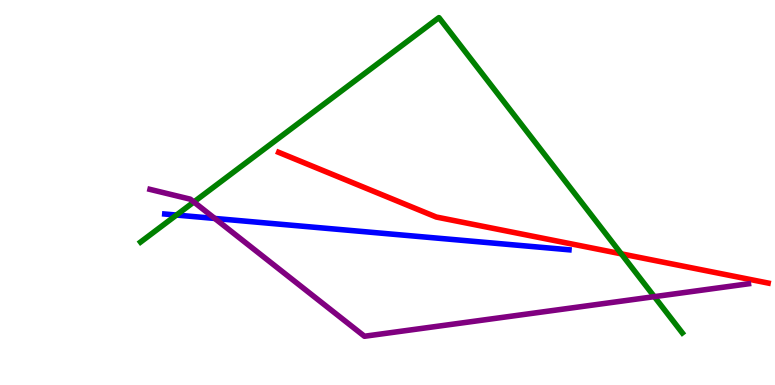[{'lines': ['blue', 'red'], 'intersections': []}, {'lines': ['green', 'red'], 'intersections': [{'x': 8.02, 'y': 3.41}]}, {'lines': ['purple', 'red'], 'intersections': []}, {'lines': ['blue', 'green'], 'intersections': [{'x': 2.28, 'y': 4.41}]}, {'lines': ['blue', 'purple'], 'intersections': [{'x': 2.77, 'y': 4.33}]}, {'lines': ['green', 'purple'], 'intersections': [{'x': 2.5, 'y': 4.75}, {'x': 8.44, 'y': 2.29}]}]